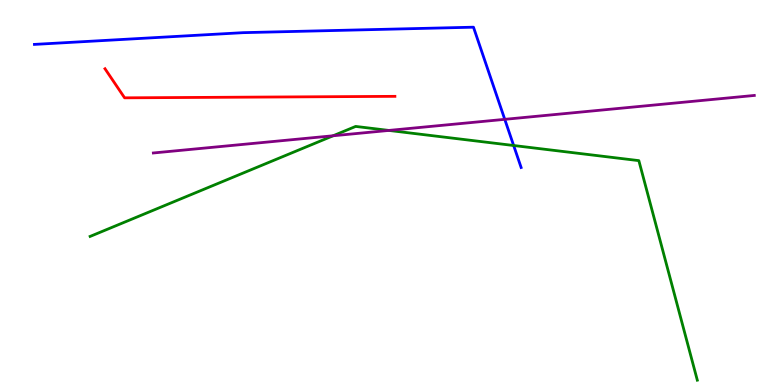[{'lines': ['blue', 'red'], 'intersections': []}, {'lines': ['green', 'red'], 'intersections': []}, {'lines': ['purple', 'red'], 'intersections': []}, {'lines': ['blue', 'green'], 'intersections': [{'x': 6.63, 'y': 6.22}]}, {'lines': ['blue', 'purple'], 'intersections': [{'x': 6.51, 'y': 6.9}]}, {'lines': ['green', 'purple'], 'intersections': [{'x': 4.3, 'y': 6.47}, {'x': 5.02, 'y': 6.61}]}]